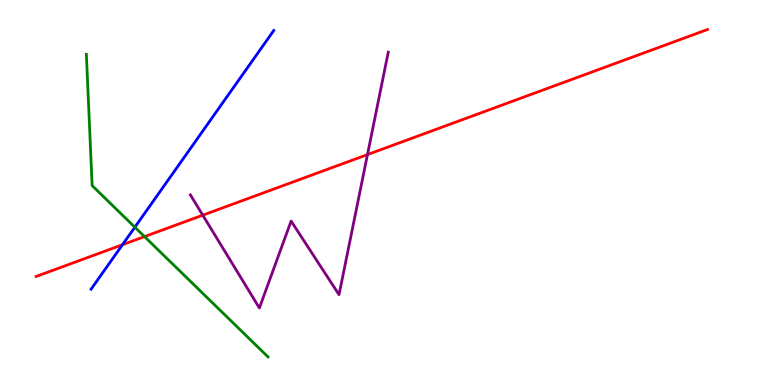[{'lines': ['blue', 'red'], 'intersections': [{'x': 1.58, 'y': 3.64}]}, {'lines': ['green', 'red'], 'intersections': [{'x': 1.86, 'y': 3.85}]}, {'lines': ['purple', 'red'], 'intersections': [{'x': 2.62, 'y': 4.41}, {'x': 4.74, 'y': 5.98}]}, {'lines': ['blue', 'green'], 'intersections': [{'x': 1.74, 'y': 4.1}]}, {'lines': ['blue', 'purple'], 'intersections': []}, {'lines': ['green', 'purple'], 'intersections': []}]